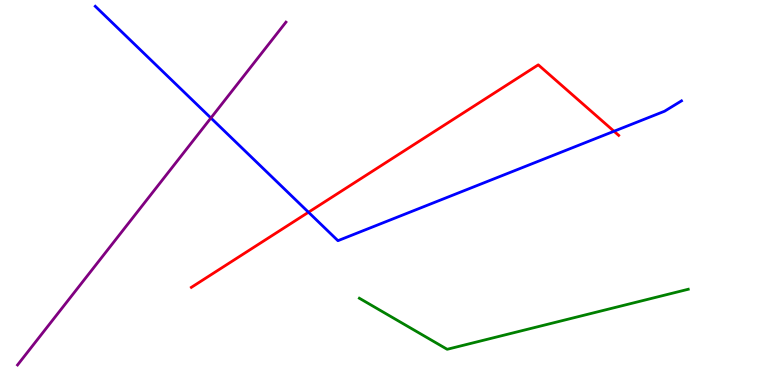[{'lines': ['blue', 'red'], 'intersections': [{'x': 3.98, 'y': 4.49}, {'x': 7.92, 'y': 6.59}]}, {'lines': ['green', 'red'], 'intersections': []}, {'lines': ['purple', 'red'], 'intersections': []}, {'lines': ['blue', 'green'], 'intersections': []}, {'lines': ['blue', 'purple'], 'intersections': [{'x': 2.72, 'y': 6.94}]}, {'lines': ['green', 'purple'], 'intersections': []}]